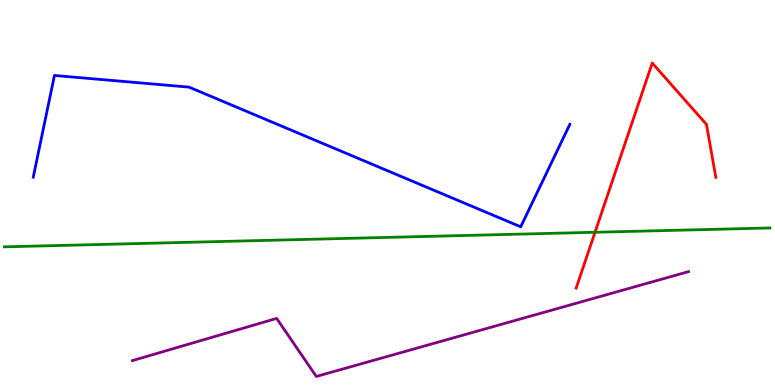[{'lines': ['blue', 'red'], 'intersections': []}, {'lines': ['green', 'red'], 'intersections': [{'x': 7.68, 'y': 3.97}]}, {'lines': ['purple', 'red'], 'intersections': []}, {'lines': ['blue', 'green'], 'intersections': []}, {'lines': ['blue', 'purple'], 'intersections': []}, {'lines': ['green', 'purple'], 'intersections': []}]